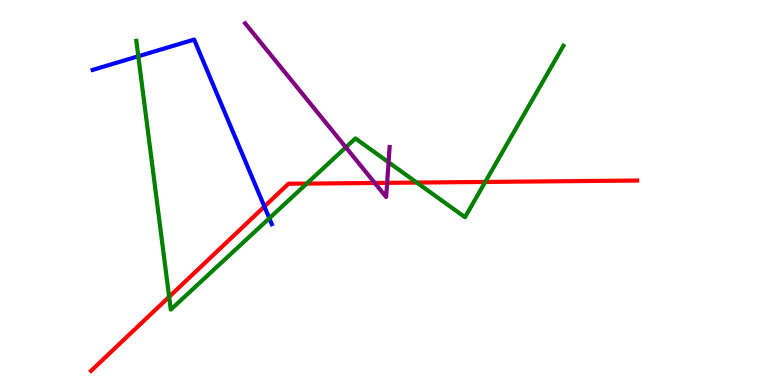[{'lines': ['blue', 'red'], 'intersections': [{'x': 3.41, 'y': 4.64}]}, {'lines': ['green', 'red'], 'intersections': [{'x': 2.18, 'y': 2.29}, {'x': 3.96, 'y': 5.23}, {'x': 5.38, 'y': 5.26}, {'x': 6.26, 'y': 5.27}]}, {'lines': ['purple', 'red'], 'intersections': [{'x': 4.84, 'y': 5.25}, {'x': 5.0, 'y': 5.25}]}, {'lines': ['blue', 'green'], 'intersections': [{'x': 1.78, 'y': 8.54}, {'x': 3.48, 'y': 4.33}]}, {'lines': ['blue', 'purple'], 'intersections': []}, {'lines': ['green', 'purple'], 'intersections': [{'x': 4.46, 'y': 6.17}, {'x': 5.01, 'y': 5.79}]}]